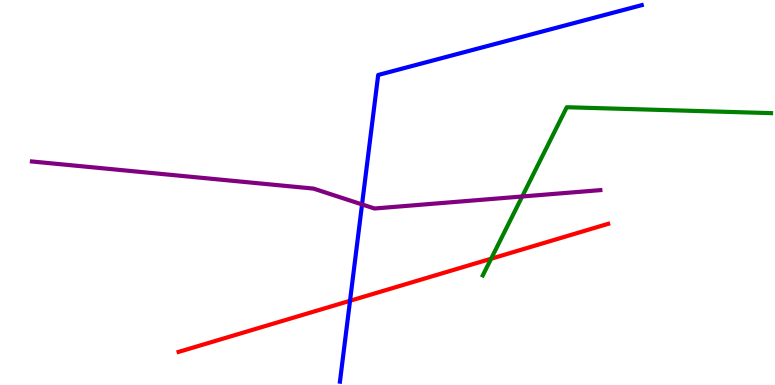[{'lines': ['blue', 'red'], 'intersections': [{'x': 4.52, 'y': 2.19}]}, {'lines': ['green', 'red'], 'intersections': [{'x': 6.34, 'y': 3.28}]}, {'lines': ['purple', 'red'], 'intersections': []}, {'lines': ['blue', 'green'], 'intersections': []}, {'lines': ['blue', 'purple'], 'intersections': [{'x': 4.67, 'y': 4.69}]}, {'lines': ['green', 'purple'], 'intersections': [{'x': 6.74, 'y': 4.9}]}]